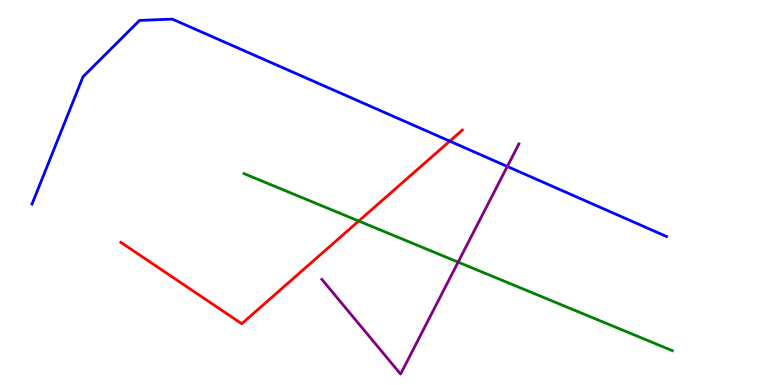[{'lines': ['blue', 'red'], 'intersections': [{'x': 5.8, 'y': 6.33}]}, {'lines': ['green', 'red'], 'intersections': [{'x': 4.63, 'y': 4.26}]}, {'lines': ['purple', 'red'], 'intersections': []}, {'lines': ['blue', 'green'], 'intersections': []}, {'lines': ['blue', 'purple'], 'intersections': [{'x': 6.55, 'y': 5.68}]}, {'lines': ['green', 'purple'], 'intersections': [{'x': 5.91, 'y': 3.19}]}]